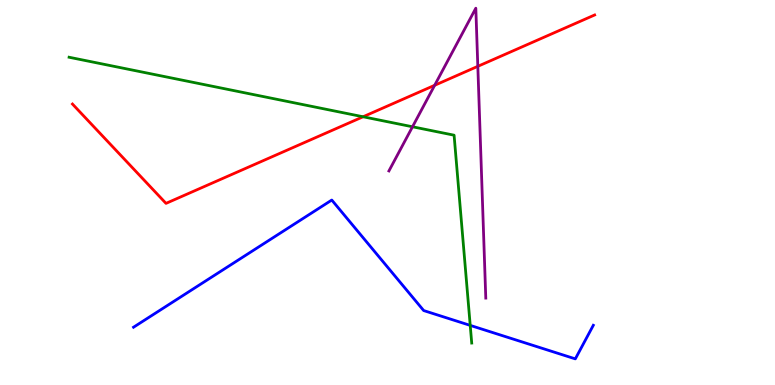[{'lines': ['blue', 'red'], 'intersections': []}, {'lines': ['green', 'red'], 'intersections': [{'x': 4.68, 'y': 6.97}]}, {'lines': ['purple', 'red'], 'intersections': [{'x': 5.61, 'y': 7.78}, {'x': 6.17, 'y': 8.28}]}, {'lines': ['blue', 'green'], 'intersections': [{'x': 6.07, 'y': 1.55}]}, {'lines': ['blue', 'purple'], 'intersections': []}, {'lines': ['green', 'purple'], 'intersections': [{'x': 5.32, 'y': 6.71}]}]